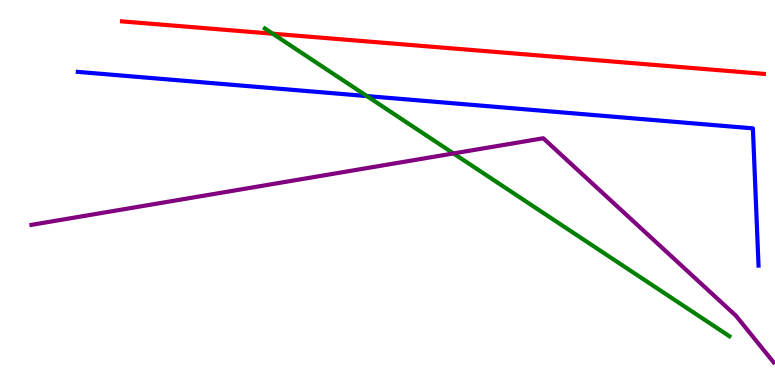[{'lines': ['blue', 'red'], 'intersections': []}, {'lines': ['green', 'red'], 'intersections': [{'x': 3.52, 'y': 9.12}]}, {'lines': ['purple', 'red'], 'intersections': []}, {'lines': ['blue', 'green'], 'intersections': [{'x': 4.73, 'y': 7.5}]}, {'lines': ['blue', 'purple'], 'intersections': []}, {'lines': ['green', 'purple'], 'intersections': [{'x': 5.85, 'y': 6.01}]}]